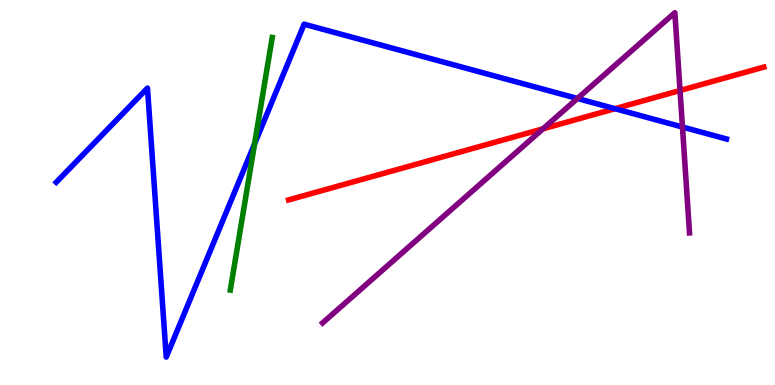[{'lines': ['blue', 'red'], 'intersections': [{'x': 7.94, 'y': 7.18}]}, {'lines': ['green', 'red'], 'intersections': []}, {'lines': ['purple', 'red'], 'intersections': [{'x': 7.01, 'y': 6.65}, {'x': 8.77, 'y': 7.65}]}, {'lines': ['blue', 'green'], 'intersections': [{'x': 3.28, 'y': 6.26}]}, {'lines': ['blue', 'purple'], 'intersections': [{'x': 7.45, 'y': 7.44}, {'x': 8.81, 'y': 6.7}]}, {'lines': ['green', 'purple'], 'intersections': []}]